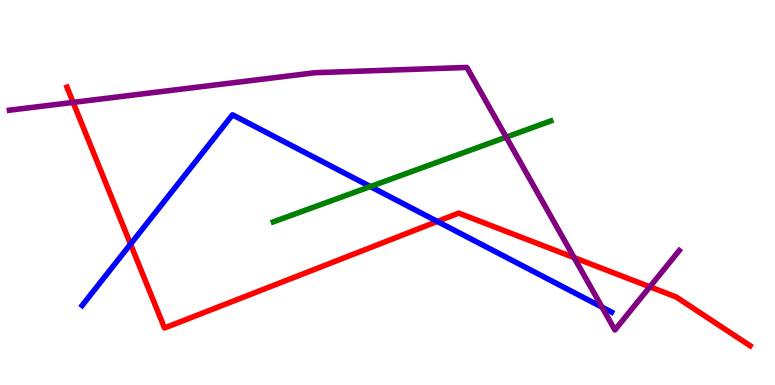[{'lines': ['blue', 'red'], 'intersections': [{'x': 1.68, 'y': 3.66}, {'x': 5.64, 'y': 4.25}]}, {'lines': ['green', 'red'], 'intersections': []}, {'lines': ['purple', 'red'], 'intersections': [{'x': 0.944, 'y': 7.34}, {'x': 7.41, 'y': 3.31}, {'x': 8.39, 'y': 2.55}]}, {'lines': ['blue', 'green'], 'intersections': [{'x': 4.78, 'y': 5.15}]}, {'lines': ['blue', 'purple'], 'intersections': [{'x': 7.77, 'y': 2.02}]}, {'lines': ['green', 'purple'], 'intersections': [{'x': 6.53, 'y': 6.44}]}]